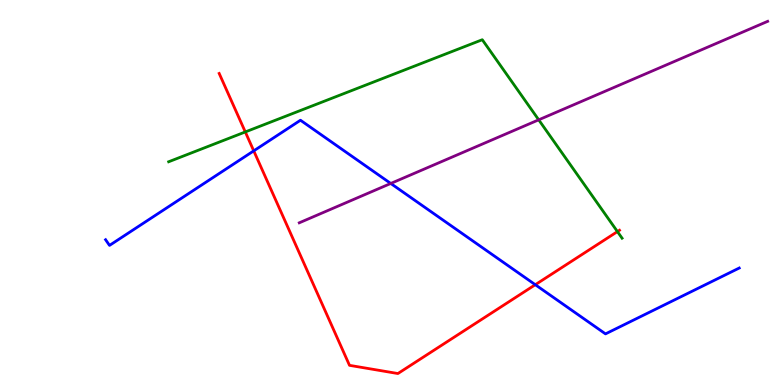[{'lines': ['blue', 'red'], 'intersections': [{'x': 3.27, 'y': 6.08}, {'x': 6.91, 'y': 2.61}]}, {'lines': ['green', 'red'], 'intersections': [{'x': 3.17, 'y': 6.57}, {'x': 7.97, 'y': 3.98}]}, {'lines': ['purple', 'red'], 'intersections': []}, {'lines': ['blue', 'green'], 'intersections': []}, {'lines': ['blue', 'purple'], 'intersections': [{'x': 5.04, 'y': 5.23}]}, {'lines': ['green', 'purple'], 'intersections': [{'x': 6.95, 'y': 6.89}]}]